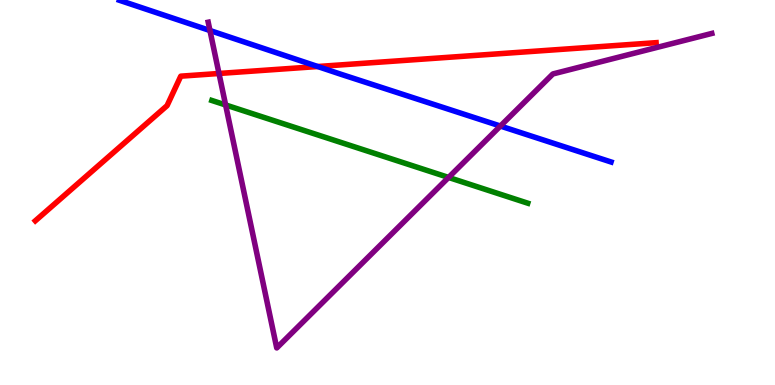[{'lines': ['blue', 'red'], 'intersections': [{'x': 4.1, 'y': 8.27}]}, {'lines': ['green', 'red'], 'intersections': []}, {'lines': ['purple', 'red'], 'intersections': [{'x': 2.83, 'y': 8.09}]}, {'lines': ['blue', 'green'], 'intersections': []}, {'lines': ['blue', 'purple'], 'intersections': [{'x': 2.71, 'y': 9.21}, {'x': 6.46, 'y': 6.73}]}, {'lines': ['green', 'purple'], 'intersections': [{'x': 2.91, 'y': 7.27}, {'x': 5.79, 'y': 5.39}]}]